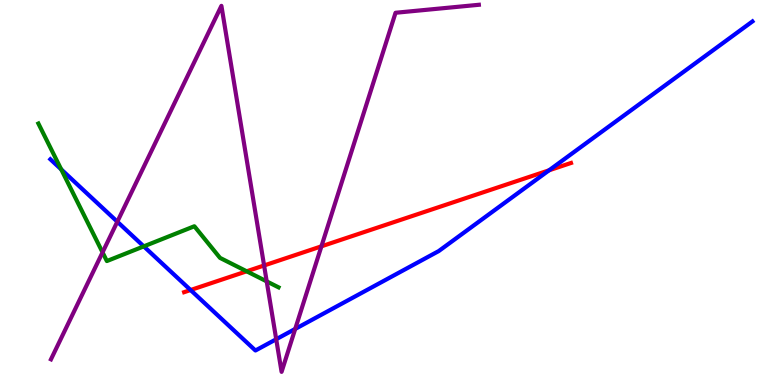[{'lines': ['blue', 'red'], 'intersections': [{'x': 2.46, 'y': 2.47}, {'x': 7.08, 'y': 5.58}]}, {'lines': ['green', 'red'], 'intersections': [{'x': 3.18, 'y': 2.95}]}, {'lines': ['purple', 'red'], 'intersections': [{'x': 3.41, 'y': 3.1}, {'x': 4.15, 'y': 3.6}]}, {'lines': ['blue', 'green'], 'intersections': [{'x': 0.79, 'y': 5.6}, {'x': 1.86, 'y': 3.6}]}, {'lines': ['blue', 'purple'], 'intersections': [{'x': 1.51, 'y': 4.24}, {'x': 3.56, 'y': 1.19}, {'x': 3.81, 'y': 1.46}]}, {'lines': ['green', 'purple'], 'intersections': [{'x': 1.32, 'y': 3.44}, {'x': 3.44, 'y': 2.69}]}]